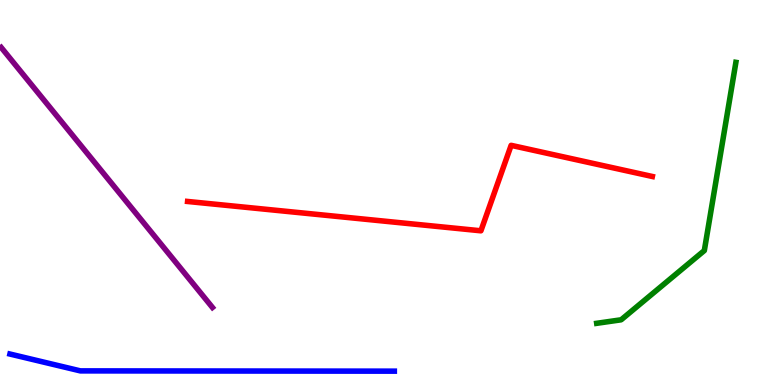[{'lines': ['blue', 'red'], 'intersections': []}, {'lines': ['green', 'red'], 'intersections': []}, {'lines': ['purple', 'red'], 'intersections': []}, {'lines': ['blue', 'green'], 'intersections': []}, {'lines': ['blue', 'purple'], 'intersections': []}, {'lines': ['green', 'purple'], 'intersections': []}]